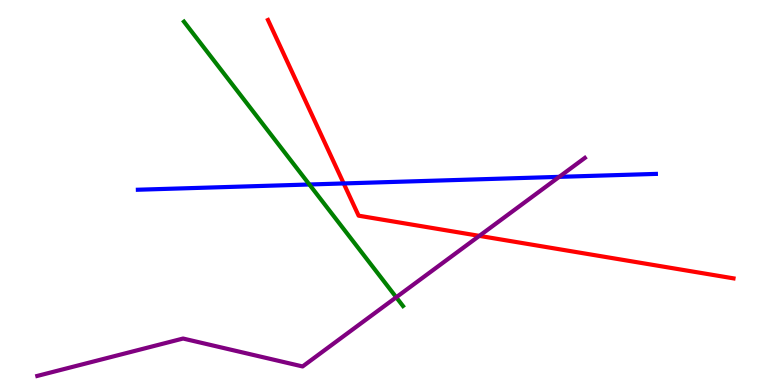[{'lines': ['blue', 'red'], 'intersections': [{'x': 4.43, 'y': 5.24}]}, {'lines': ['green', 'red'], 'intersections': []}, {'lines': ['purple', 'red'], 'intersections': [{'x': 6.19, 'y': 3.87}]}, {'lines': ['blue', 'green'], 'intersections': [{'x': 3.99, 'y': 5.21}]}, {'lines': ['blue', 'purple'], 'intersections': [{'x': 7.22, 'y': 5.41}]}, {'lines': ['green', 'purple'], 'intersections': [{'x': 5.11, 'y': 2.28}]}]